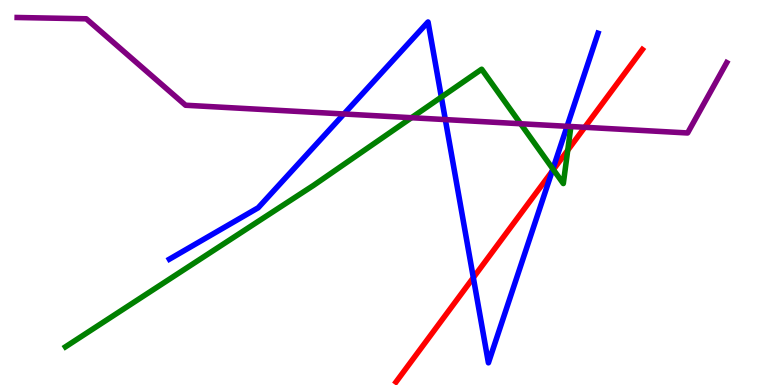[{'lines': ['blue', 'red'], 'intersections': [{'x': 6.11, 'y': 2.79}, {'x': 7.12, 'y': 5.55}]}, {'lines': ['green', 'red'], 'intersections': [{'x': 7.14, 'y': 5.59}, {'x': 7.33, 'y': 6.1}]}, {'lines': ['purple', 'red'], 'intersections': [{'x': 7.55, 'y': 6.69}]}, {'lines': ['blue', 'green'], 'intersections': [{'x': 5.69, 'y': 7.48}, {'x': 7.13, 'y': 5.61}]}, {'lines': ['blue', 'purple'], 'intersections': [{'x': 4.44, 'y': 7.04}, {'x': 5.75, 'y': 6.89}, {'x': 7.32, 'y': 6.72}]}, {'lines': ['green', 'purple'], 'intersections': [{'x': 5.31, 'y': 6.94}, {'x': 6.72, 'y': 6.79}]}]